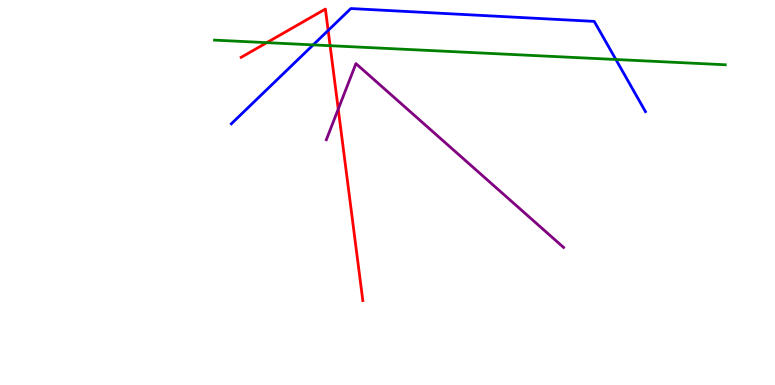[{'lines': ['blue', 'red'], 'intersections': [{'x': 4.23, 'y': 9.21}]}, {'lines': ['green', 'red'], 'intersections': [{'x': 3.44, 'y': 8.89}, {'x': 4.26, 'y': 8.81}]}, {'lines': ['purple', 'red'], 'intersections': [{'x': 4.36, 'y': 7.17}]}, {'lines': ['blue', 'green'], 'intersections': [{'x': 4.04, 'y': 8.83}, {'x': 7.95, 'y': 8.45}]}, {'lines': ['blue', 'purple'], 'intersections': []}, {'lines': ['green', 'purple'], 'intersections': []}]